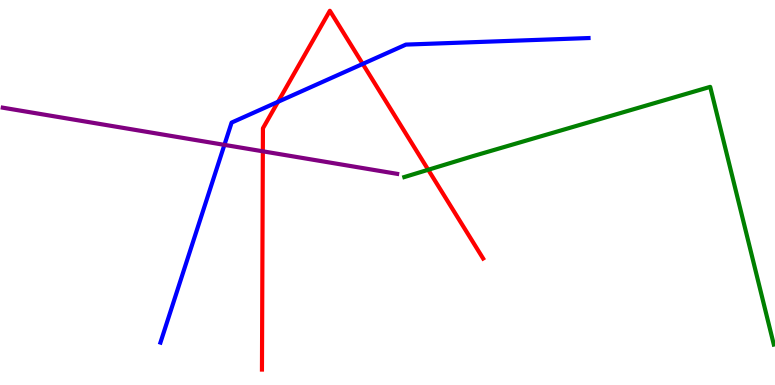[{'lines': ['blue', 'red'], 'intersections': [{'x': 3.59, 'y': 7.36}, {'x': 4.68, 'y': 8.34}]}, {'lines': ['green', 'red'], 'intersections': [{'x': 5.53, 'y': 5.59}]}, {'lines': ['purple', 'red'], 'intersections': [{'x': 3.39, 'y': 6.07}]}, {'lines': ['blue', 'green'], 'intersections': []}, {'lines': ['blue', 'purple'], 'intersections': [{'x': 2.9, 'y': 6.24}]}, {'lines': ['green', 'purple'], 'intersections': []}]